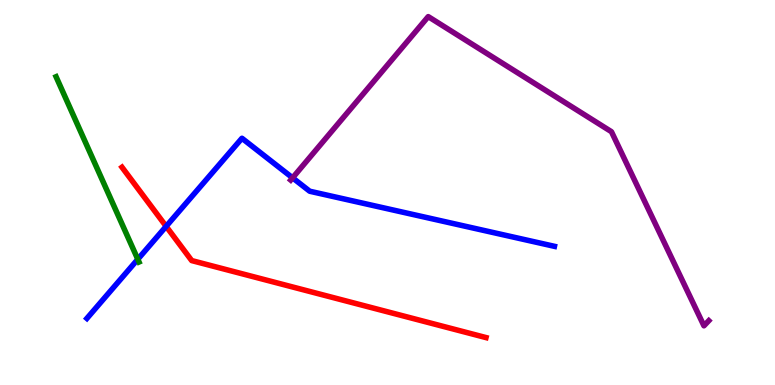[{'lines': ['blue', 'red'], 'intersections': [{'x': 2.14, 'y': 4.12}]}, {'lines': ['green', 'red'], 'intersections': []}, {'lines': ['purple', 'red'], 'intersections': []}, {'lines': ['blue', 'green'], 'intersections': [{'x': 1.78, 'y': 3.27}]}, {'lines': ['blue', 'purple'], 'intersections': [{'x': 3.78, 'y': 5.38}]}, {'lines': ['green', 'purple'], 'intersections': []}]